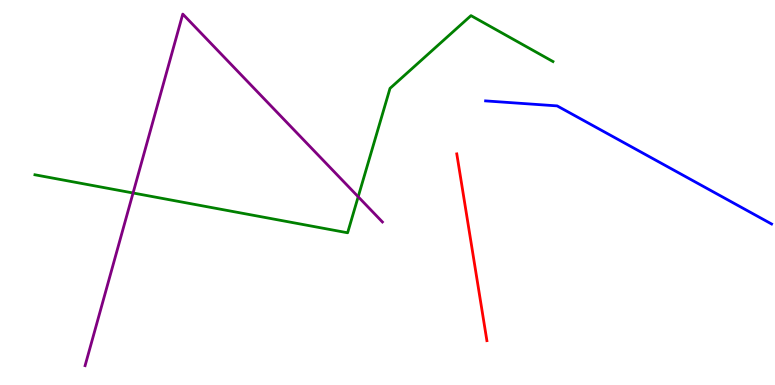[{'lines': ['blue', 'red'], 'intersections': []}, {'lines': ['green', 'red'], 'intersections': []}, {'lines': ['purple', 'red'], 'intersections': []}, {'lines': ['blue', 'green'], 'intersections': []}, {'lines': ['blue', 'purple'], 'intersections': []}, {'lines': ['green', 'purple'], 'intersections': [{'x': 1.72, 'y': 4.99}, {'x': 4.62, 'y': 4.89}]}]